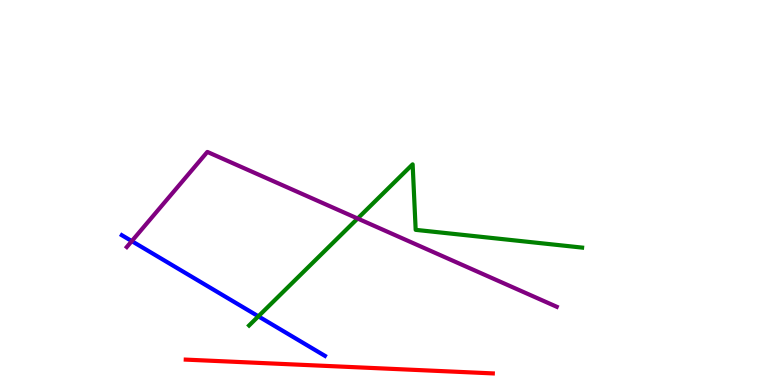[{'lines': ['blue', 'red'], 'intersections': []}, {'lines': ['green', 'red'], 'intersections': []}, {'lines': ['purple', 'red'], 'intersections': []}, {'lines': ['blue', 'green'], 'intersections': [{'x': 3.33, 'y': 1.78}]}, {'lines': ['blue', 'purple'], 'intersections': [{'x': 1.7, 'y': 3.74}]}, {'lines': ['green', 'purple'], 'intersections': [{'x': 4.61, 'y': 4.32}]}]